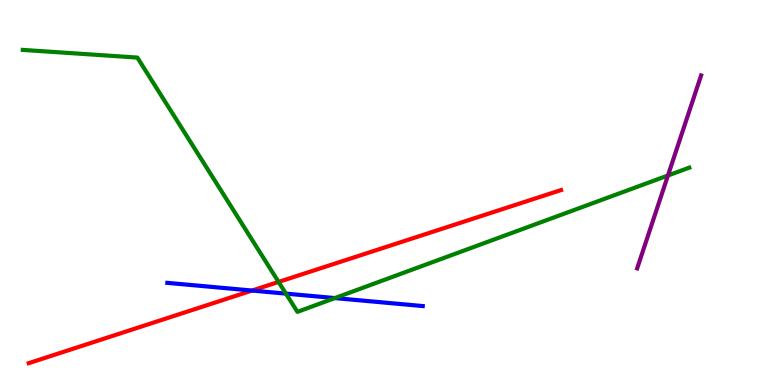[{'lines': ['blue', 'red'], 'intersections': [{'x': 3.25, 'y': 2.45}]}, {'lines': ['green', 'red'], 'intersections': [{'x': 3.59, 'y': 2.68}]}, {'lines': ['purple', 'red'], 'intersections': []}, {'lines': ['blue', 'green'], 'intersections': [{'x': 3.69, 'y': 2.37}, {'x': 4.32, 'y': 2.26}]}, {'lines': ['blue', 'purple'], 'intersections': []}, {'lines': ['green', 'purple'], 'intersections': [{'x': 8.62, 'y': 5.44}]}]